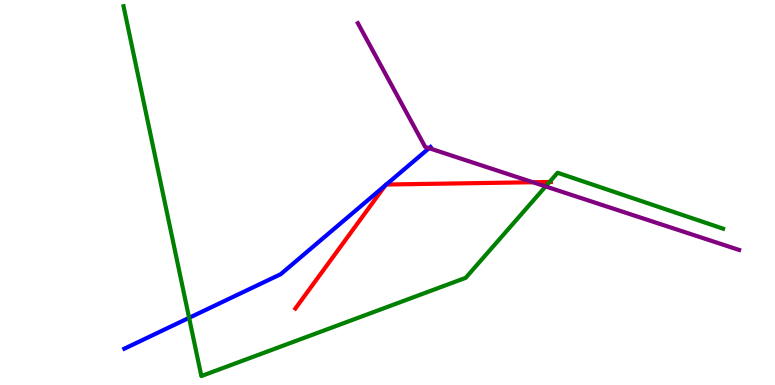[{'lines': ['blue', 'red'], 'intersections': [{'x': 4.97, 'y': 5.19}, {'x': 4.98, 'y': 5.21}]}, {'lines': ['green', 'red'], 'intersections': [{'x': 7.09, 'y': 5.27}]}, {'lines': ['purple', 'red'], 'intersections': [{'x': 6.88, 'y': 5.27}]}, {'lines': ['blue', 'green'], 'intersections': [{'x': 2.44, 'y': 1.74}]}, {'lines': ['blue', 'purple'], 'intersections': [{'x': 5.54, 'y': 6.15}]}, {'lines': ['green', 'purple'], 'intersections': [{'x': 7.04, 'y': 5.16}]}]